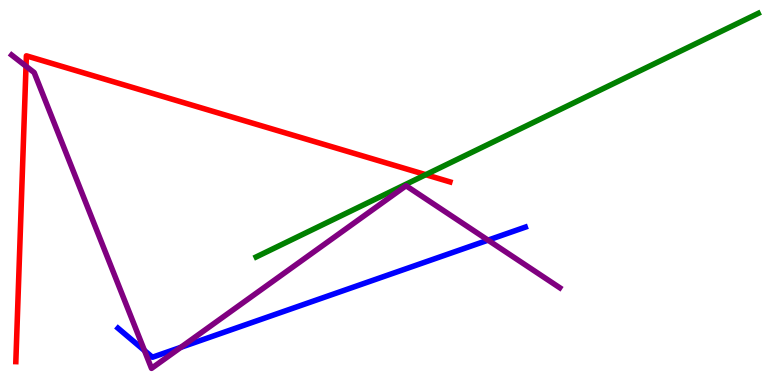[{'lines': ['blue', 'red'], 'intersections': []}, {'lines': ['green', 'red'], 'intersections': [{'x': 5.49, 'y': 5.46}]}, {'lines': ['purple', 'red'], 'intersections': [{'x': 0.336, 'y': 8.28}]}, {'lines': ['blue', 'green'], 'intersections': []}, {'lines': ['blue', 'purple'], 'intersections': [{'x': 1.86, 'y': 0.895}, {'x': 2.33, 'y': 0.978}, {'x': 6.3, 'y': 3.76}]}, {'lines': ['green', 'purple'], 'intersections': []}]